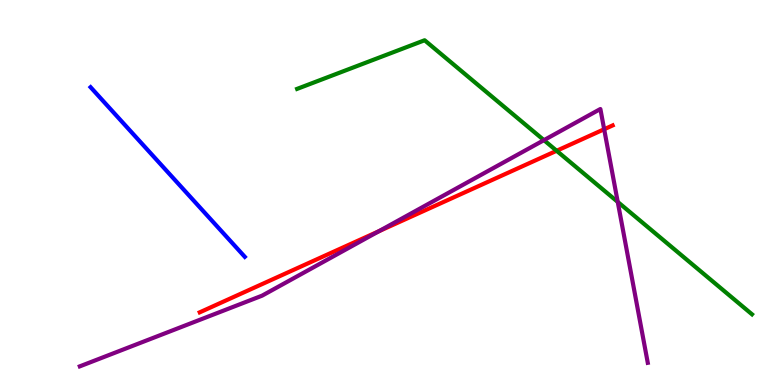[{'lines': ['blue', 'red'], 'intersections': []}, {'lines': ['green', 'red'], 'intersections': [{'x': 7.18, 'y': 6.08}]}, {'lines': ['purple', 'red'], 'intersections': [{'x': 4.89, 'y': 3.99}, {'x': 7.8, 'y': 6.64}]}, {'lines': ['blue', 'green'], 'intersections': []}, {'lines': ['blue', 'purple'], 'intersections': []}, {'lines': ['green', 'purple'], 'intersections': [{'x': 7.02, 'y': 6.36}, {'x': 7.97, 'y': 4.76}]}]